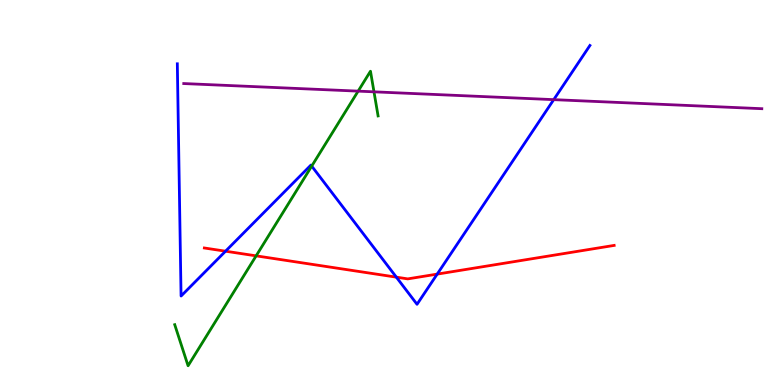[{'lines': ['blue', 'red'], 'intersections': [{'x': 2.91, 'y': 3.48}, {'x': 5.11, 'y': 2.8}, {'x': 5.64, 'y': 2.88}]}, {'lines': ['green', 'red'], 'intersections': [{'x': 3.3, 'y': 3.35}]}, {'lines': ['purple', 'red'], 'intersections': []}, {'lines': ['blue', 'green'], 'intersections': [{'x': 4.02, 'y': 5.69}]}, {'lines': ['blue', 'purple'], 'intersections': [{'x': 7.14, 'y': 7.41}]}, {'lines': ['green', 'purple'], 'intersections': [{'x': 4.62, 'y': 7.63}, {'x': 4.83, 'y': 7.61}]}]